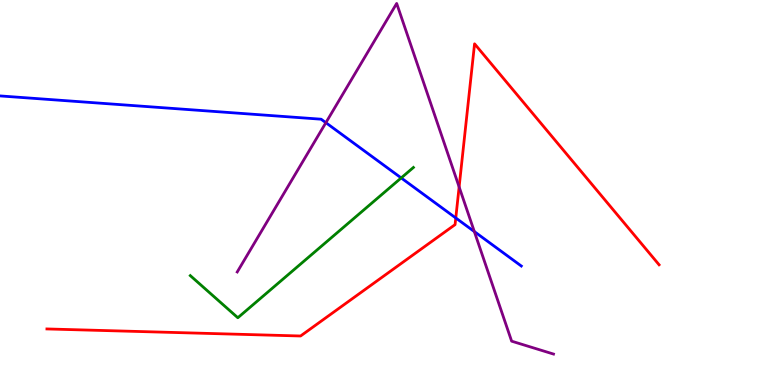[{'lines': ['blue', 'red'], 'intersections': [{'x': 5.88, 'y': 4.34}]}, {'lines': ['green', 'red'], 'intersections': []}, {'lines': ['purple', 'red'], 'intersections': [{'x': 5.92, 'y': 5.14}]}, {'lines': ['blue', 'green'], 'intersections': [{'x': 5.18, 'y': 5.38}]}, {'lines': ['blue', 'purple'], 'intersections': [{'x': 4.2, 'y': 6.81}, {'x': 6.12, 'y': 3.99}]}, {'lines': ['green', 'purple'], 'intersections': []}]